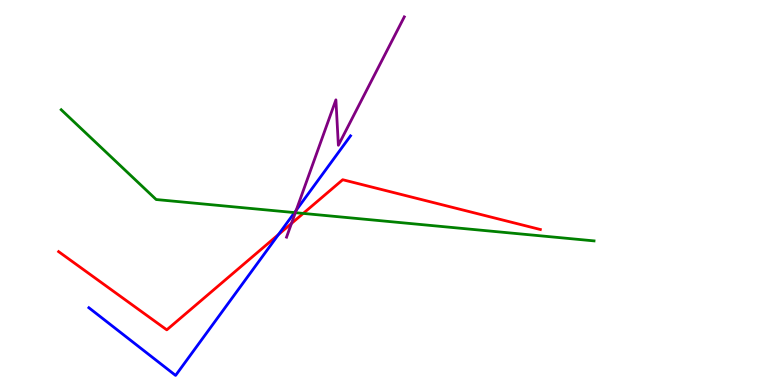[{'lines': ['blue', 'red'], 'intersections': [{'x': 3.59, 'y': 3.91}]}, {'lines': ['green', 'red'], 'intersections': [{'x': 3.91, 'y': 4.46}]}, {'lines': ['purple', 'red'], 'intersections': [{'x': 3.76, 'y': 4.2}]}, {'lines': ['blue', 'green'], 'intersections': [{'x': 3.8, 'y': 4.48}]}, {'lines': ['blue', 'purple'], 'intersections': [{'x': 3.82, 'y': 4.54}]}, {'lines': ['green', 'purple'], 'intersections': [{'x': 3.81, 'y': 4.48}]}]